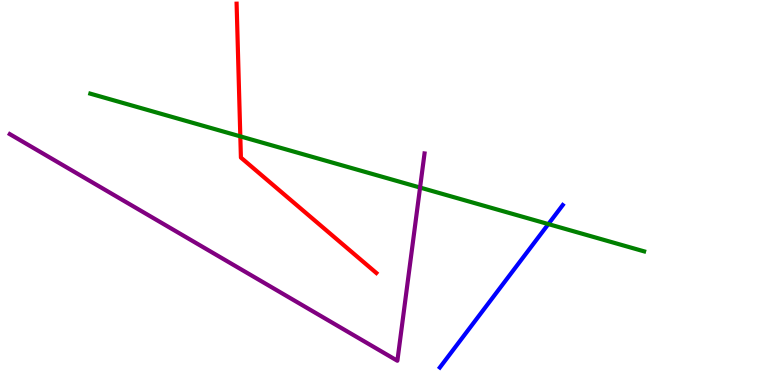[{'lines': ['blue', 'red'], 'intersections': []}, {'lines': ['green', 'red'], 'intersections': [{'x': 3.1, 'y': 6.46}]}, {'lines': ['purple', 'red'], 'intersections': []}, {'lines': ['blue', 'green'], 'intersections': [{'x': 7.08, 'y': 4.18}]}, {'lines': ['blue', 'purple'], 'intersections': []}, {'lines': ['green', 'purple'], 'intersections': [{'x': 5.42, 'y': 5.13}]}]